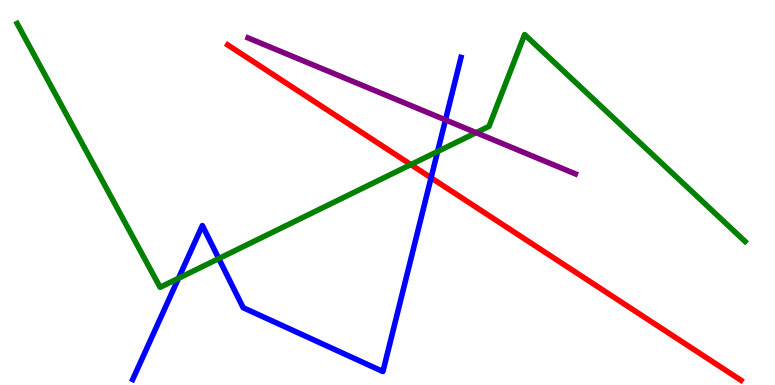[{'lines': ['blue', 'red'], 'intersections': [{'x': 5.56, 'y': 5.38}]}, {'lines': ['green', 'red'], 'intersections': [{'x': 5.3, 'y': 5.72}]}, {'lines': ['purple', 'red'], 'intersections': []}, {'lines': ['blue', 'green'], 'intersections': [{'x': 2.3, 'y': 2.77}, {'x': 2.82, 'y': 3.28}, {'x': 5.65, 'y': 6.06}]}, {'lines': ['blue', 'purple'], 'intersections': [{'x': 5.75, 'y': 6.89}]}, {'lines': ['green', 'purple'], 'intersections': [{'x': 6.14, 'y': 6.55}]}]